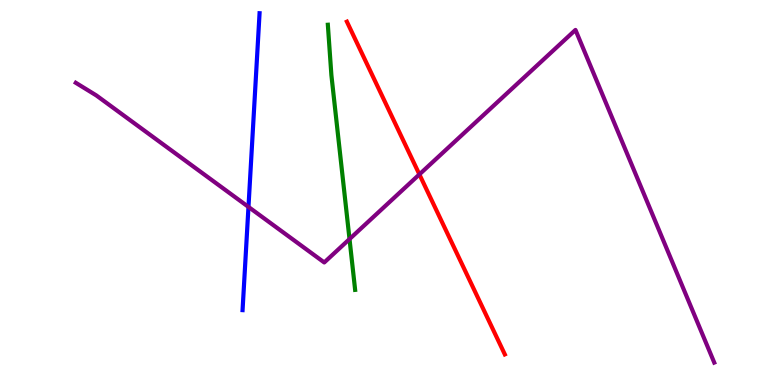[{'lines': ['blue', 'red'], 'intersections': []}, {'lines': ['green', 'red'], 'intersections': []}, {'lines': ['purple', 'red'], 'intersections': [{'x': 5.41, 'y': 5.47}]}, {'lines': ['blue', 'green'], 'intersections': []}, {'lines': ['blue', 'purple'], 'intersections': [{'x': 3.21, 'y': 4.63}]}, {'lines': ['green', 'purple'], 'intersections': [{'x': 4.51, 'y': 3.79}]}]